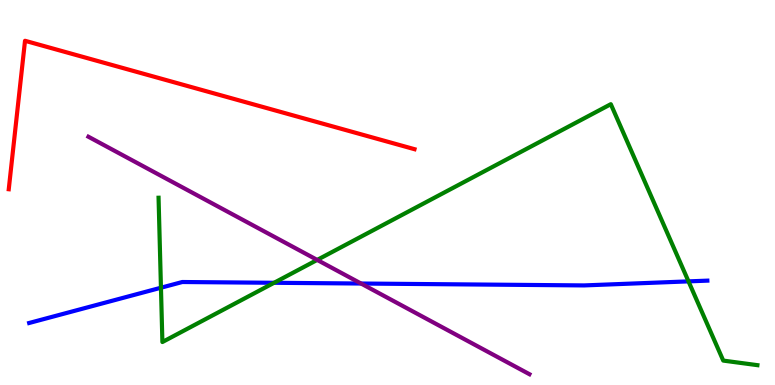[{'lines': ['blue', 'red'], 'intersections': []}, {'lines': ['green', 'red'], 'intersections': []}, {'lines': ['purple', 'red'], 'intersections': []}, {'lines': ['blue', 'green'], 'intersections': [{'x': 2.08, 'y': 2.53}, {'x': 3.54, 'y': 2.65}, {'x': 8.88, 'y': 2.69}]}, {'lines': ['blue', 'purple'], 'intersections': [{'x': 4.66, 'y': 2.64}]}, {'lines': ['green', 'purple'], 'intersections': [{'x': 4.09, 'y': 3.25}]}]